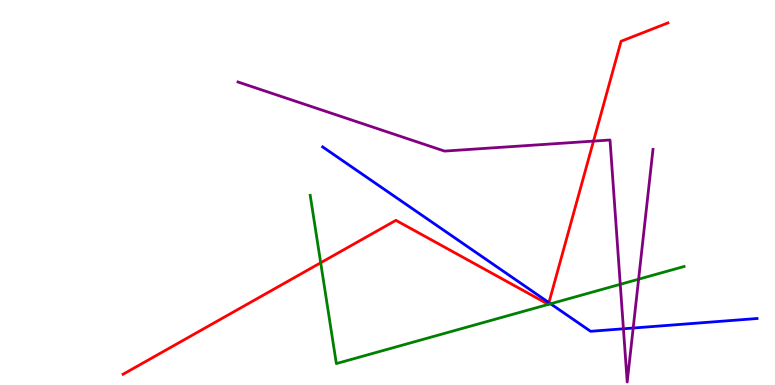[{'lines': ['blue', 'red'], 'intersections': [{'x': 7.08, 'y': 2.14}]}, {'lines': ['green', 'red'], 'intersections': [{'x': 4.14, 'y': 3.17}, {'x': 7.08, 'y': 2.09}, {'x': 7.08, 'y': 2.09}]}, {'lines': ['purple', 'red'], 'intersections': [{'x': 7.66, 'y': 6.33}]}, {'lines': ['blue', 'green'], 'intersections': [{'x': 7.1, 'y': 2.11}]}, {'lines': ['blue', 'purple'], 'intersections': [{'x': 8.04, 'y': 1.46}, {'x': 8.17, 'y': 1.48}]}, {'lines': ['green', 'purple'], 'intersections': [{'x': 8.0, 'y': 2.62}, {'x': 8.24, 'y': 2.75}]}]